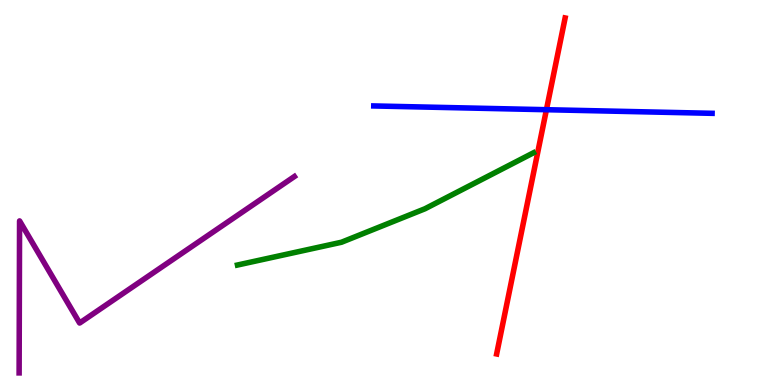[{'lines': ['blue', 'red'], 'intersections': [{'x': 7.05, 'y': 7.15}]}, {'lines': ['green', 'red'], 'intersections': []}, {'lines': ['purple', 'red'], 'intersections': []}, {'lines': ['blue', 'green'], 'intersections': []}, {'lines': ['blue', 'purple'], 'intersections': []}, {'lines': ['green', 'purple'], 'intersections': []}]